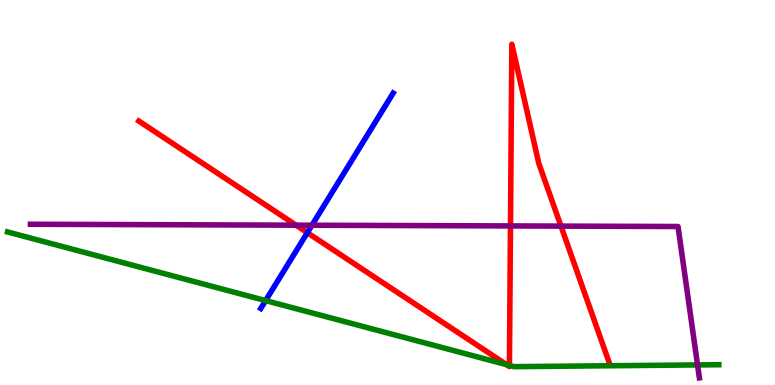[{'lines': ['blue', 'red'], 'intersections': [{'x': 3.97, 'y': 3.96}]}, {'lines': ['green', 'red'], 'intersections': [{'x': 6.54, 'y': 0.528}, {'x': 6.57, 'y': 0.509}]}, {'lines': ['purple', 'red'], 'intersections': [{'x': 3.82, 'y': 4.15}, {'x': 6.59, 'y': 4.13}, {'x': 7.24, 'y': 4.13}]}, {'lines': ['blue', 'green'], 'intersections': [{'x': 3.43, 'y': 2.19}]}, {'lines': ['blue', 'purple'], 'intersections': [{'x': 4.02, 'y': 4.15}]}, {'lines': ['green', 'purple'], 'intersections': [{'x': 9.0, 'y': 0.521}]}]